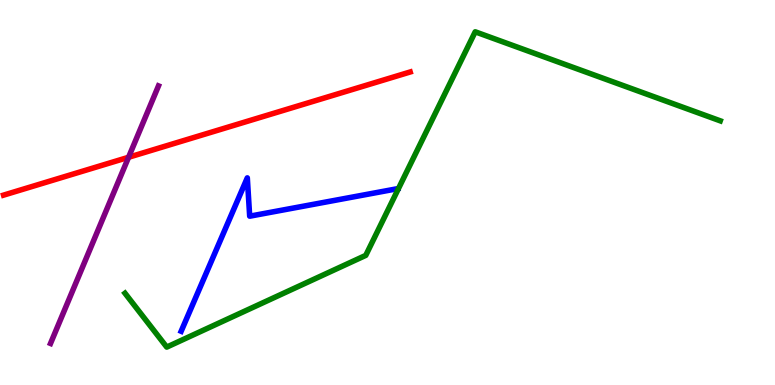[{'lines': ['blue', 'red'], 'intersections': []}, {'lines': ['green', 'red'], 'intersections': []}, {'lines': ['purple', 'red'], 'intersections': [{'x': 1.66, 'y': 5.91}]}, {'lines': ['blue', 'green'], 'intersections': []}, {'lines': ['blue', 'purple'], 'intersections': []}, {'lines': ['green', 'purple'], 'intersections': []}]